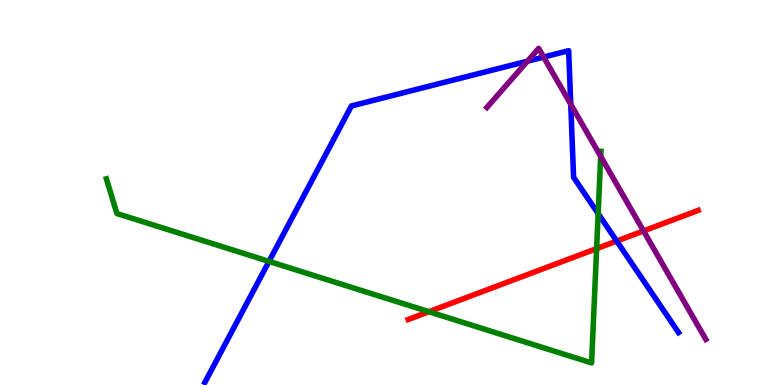[{'lines': ['blue', 'red'], 'intersections': [{'x': 7.96, 'y': 3.74}]}, {'lines': ['green', 'red'], 'intersections': [{'x': 5.53, 'y': 1.9}, {'x': 7.7, 'y': 3.54}]}, {'lines': ['purple', 'red'], 'intersections': [{'x': 8.3, 'y': 4.0}]}, {'lines': ['blue', 'green'], 'intersections': [{'x': 3.47, 'y': 3.21}, {'x': 7.72, 'y': 4.45}]}, {'lines': ['blue', 'purple'], 'intersections': [{'x': 6.81, 'y': 8.41}, {'x': 7.01, 'y': 8.52}, {'x': 7.36, 'y': 7.29}]}, {'lines': ['green', 'purple'], 'intersections': [{'x': 7.75, 'y': 5.94}]}]